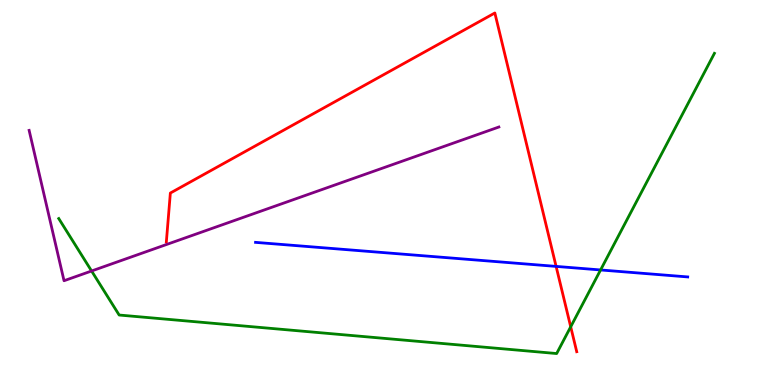[{'lines': ['blue', 'red'], 'intersections': [{'x': 7.18, 'y': 3.08}]}, {'lines': ['green', 'red'], 'intersections': [{'x': 7.36, 'y': 1.51}]}, {'lines': ['purple', 'red'], 'intersections': []}, {'lines': ['blue', 'green'], 'intersections': [{'x': 7.75, 'y': 2.99}]}, {'lines': ['blue', 'purple'], 'intersections': []}, {'lines': ['green', 'purple'], 'intersections': [{'x': 1.18, 'y': 2.96}]}]